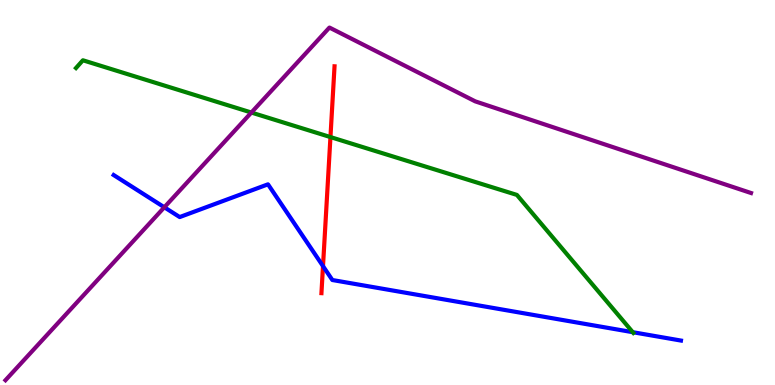[{'lines': ['blue', 'red'], 'intersections': [{'x': 4.17, 'y': 3.09}]}, {'lines': ['green', 'red'], 'intersections': [{'x': 4.26, 'y': 6.44}]}, {'lines': ['purple', 'red'], 'intersections': []}, {'lines': ['blue', 'green'], 'intersections': [{'x': 8.16, 'y': 1.37}]}, {'lines': ['blue', 'purple'], 'intersections': [{'x': 2.12, 'y': 4.62}]}, {'lines': ['green', 'purple'], 'intersections': [{'x': 3.24, 'y': 7.08}]}]